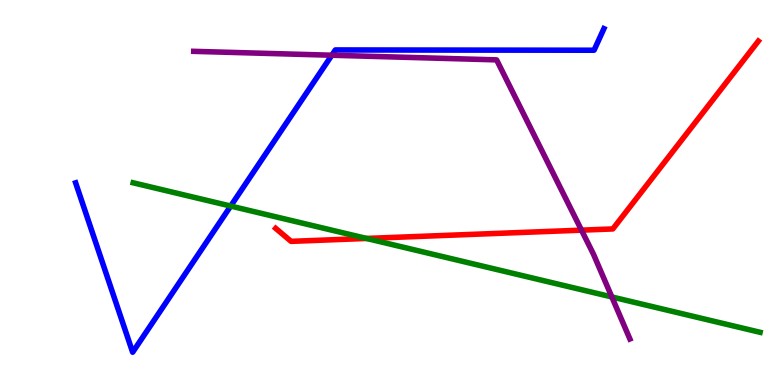[{'lines': ['blue', 'red'], 'intersections': []}, {'lines': ['green', 'red'], 'intersections': [{'x': 4.73, 'y': 3.81}]}, {'lines': ['purple', 'red'], 'intersections': [{'x': 7.5, 'y': 4.02}]}, {'lines': ['blue', 'green'], 'intersections': [{'x': 2.98, 'y': 4.65}]}, {'lines': ['blue', 'purple'], 'intersections': [{'x': 4.28, 'y': 8.57}]}, {'lines': ['green', 'purple'], 'intersections': [{'x': 7.89, 'y': 2.29}]}]